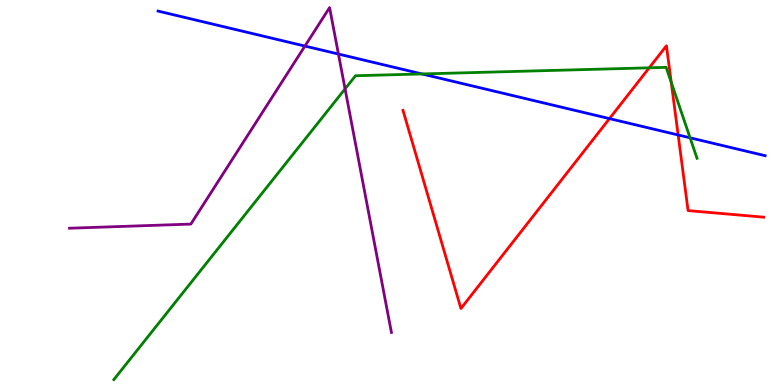[{'lines': ['blue', 'red'], 'intersections': [{'x': 7.86, 'y': 6.92}, {'x': 8.75, 'y': 6.49}]}, {'lines': ['green', 'red'], 'intersections': [{'x': 8.38, 'y': 8.24}, {'x': 8.66, 'y': 7.86}]}, {'lines': ['purple', 'red'], 'intersections': []}, {'lines': ['blue', 'green'], 'intersections': [{'x': 5.44, 'y': 8.08}, {'x': 8.9, 'y': 6.42}]}, {'lines': ['blue', 'purple'], 'intersections': [{'x': 3.93, 'y': 8.8}, {'x': 4.37, 'y': 8.6}]}, {'lines': ['green', 'purple'], 'intersections': [{'x': 4.45, 'y': 7.69}]}]